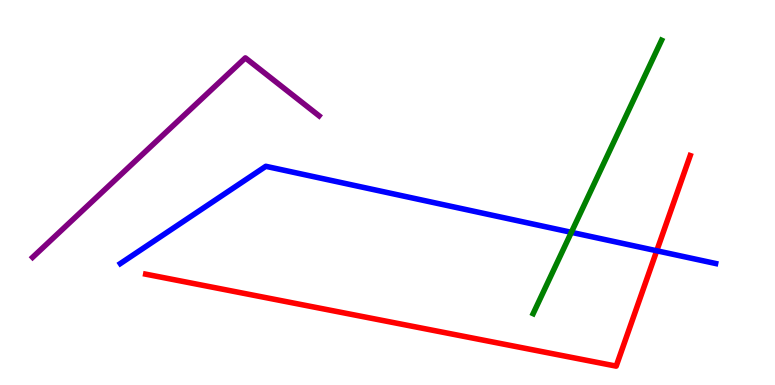[{'lines': ['blue', 'red'], 'intersections': [{'x': 8.47, 'y': 3.49}]}, {'lines': ['green', 'red'], 'intersections': []}, {'lines': ['purple', 'red'], 'intersections': []}, {'lines': ['blue', 'green'], 'intersections': [{'x': 7.37, 'y': 3.97}]}, {'lines': ['blue', 'purple'], 'intersections': []}, {'lines': ['green', 'purple'], 'intersections': []}]